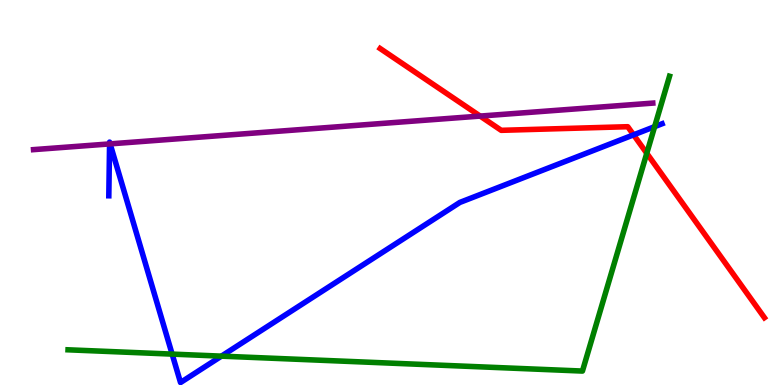[{'lines': ['blue', 'red'], 'intersections': [{'x': 8.18, 'y': 6.5}]}, {'lines': ['green', 'red'], 'intersections': [{'x': 8.35, 'y': 6.02}]}, {'lines': ['purple', 'red'], 'intersections': [{'x': 6.2, 'y': 6.98}]}, {'lines': ['blue', 'green'], 'intersections': [{'x': 2.22, 'y': 0.802}, {'x': 2.86, 'y': 0.75}, {'x': 8.45, 'y': 6.71}]}, {'lines': ['blue', 'purple'], 'intersections': [{'x': 1.41, 'y': 6.26}, {'x': 1.42, 'y': 6.26}]}, {'lines': ['green', 'purple'], 'intersections': []}]